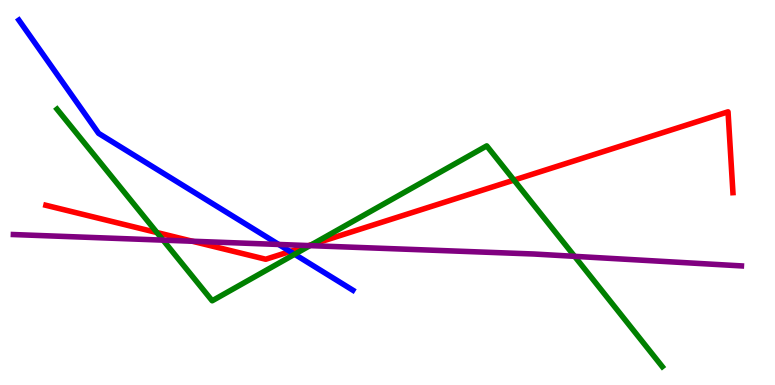[{'lines': ['blue', 'red'], 'intersections': [{'x': 3.74, 'y': 3.47}]}, {'lines': ['green', 'red'], 'intersections': [{'x': 2.03, 'y': 3.96}, {'x': 4.02, 'y': 3.65}, {'x': 6.63, 'y': 5.32}]}, {'lines': ['purple', 'red'], 'intersections': [{'x': 2.48, 'y': 3.73}, {'x': 3.98, 'y': 3.62}]}, {'lines': ['blue', 'green'], 'intersections': [{'x': 3.8, 'y': 3.4}]}, {'lines': ['blue', 'purple'], 'intersections': [{'x': 3.6, 'y': 3.65}]}, {'lines': ['green', 'purple'], 'intersections': [{'x': 2.1, 'y': 3.76}, {'x': 4.0, 'y': 3.62}, {'x': 7.41, 'y': 3.34}]}]